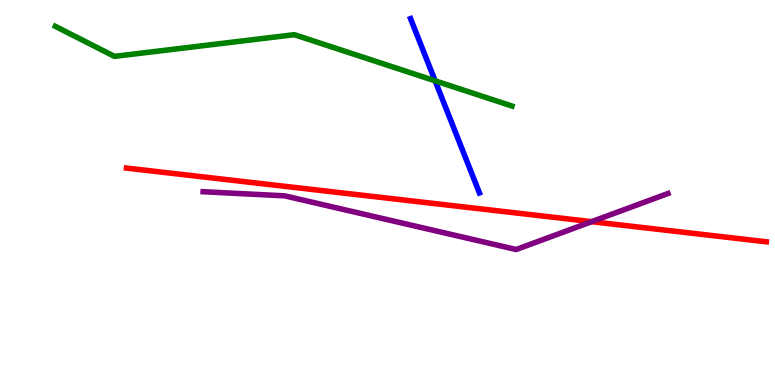[{'lines': ['blue', 'red'], 'intersections': []}, {'lines': ['green', 'red'], 'intersections': []}, {'lines': ['purple', 'red'], 'intersections': [{'x': 7.63, 'y': 4.24}]}, {'lines': ['blue', 'green'], 'intersections': [{'x': 5.61, 'y': 7.9}]}, {'lines': ['blue', 'purple'], 'intersections': []}, {'lines': ['green', 'purple'], 'intersections': []}]